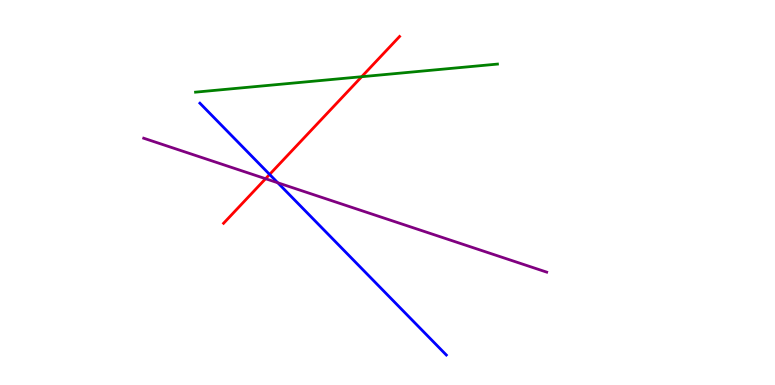[{'lines': ['blue', 'red'], 'intersections': [{'x': 3.48, 'y': 5.47}]}, {'lines': ['green', 'red'], 'intersections': [{'x': 4.67, 'y': 8.01}]}, {'lines': ['purple', 'red'], 'intersections': [{'x': 3.43, 'y': 5.36}]}, {'lines': ['blue', 'green'], 'intersections': []}, {'lines': ['blue', 'purple'], 'intersections': [{'x': 3.58, 'y': 5.25}]}, {'lines': ['green', 'purple'], 'intersections': []}]